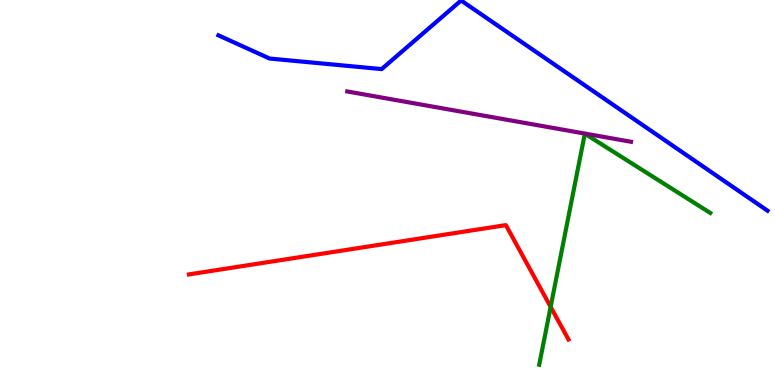[{'lines': ['blue', 'red'], 'intersections': []}, {'lines': ['green', 'red'], 'intersections': [{'x': 7.11, 'y': 2.03}]}, {'lines': ['purple', 'red'], 'intersections': []}, {'lines': ['blue', 'green'], 'intersections': []}, {'lines': ['blue', 'purple'], 'intersections': []}, {'lines': ['green', 'purple'], 'intersections': []}]